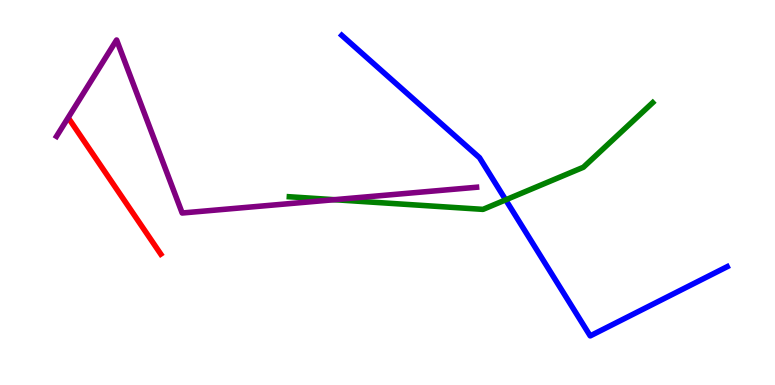[{'lines': ['blue', 'red'], 'intersections': []}, {'lines': ['green', 'red'], 'intersections': []}, {'lines': ['purple', 'red'], 'intersections': []}, {'lines': ['blue', 'green'], 'intersections': [{'x': 6.53, 'y': 4.81}]}, {'lines': ['blue', 'purple'], 'intersections': []}, {'lines': ['green', 'purple'], 'intersections': [{'x': 4.31, 'y': 4.81}]}]